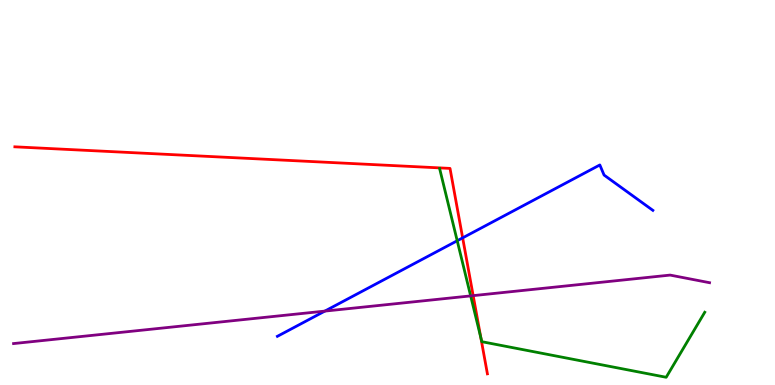[{'lines': ['blue', 'red'], 'intersections': [{'x': 5.97, 'y': 3.82}]}, {'lines': ['green', 'red'], 'intersections': [{'x': 6.2, 'y': 1.24}]}, {'lines': ['purple', 'red'], 'intersections': [{'x': 6.11, 'y': 2.32}]}, {'lines': ['blue', 'green'], 'intersections': [{'x': 5.9, 'y': 3.75}]}, {'lines': ['blue', 'purple'], 'intersections': [{'x': 4.19, 'y': 1.92}]}, {'lines': ['green', 'purple'], 'intersections': [{'x': 6.07, 'y': 2.31}]}]